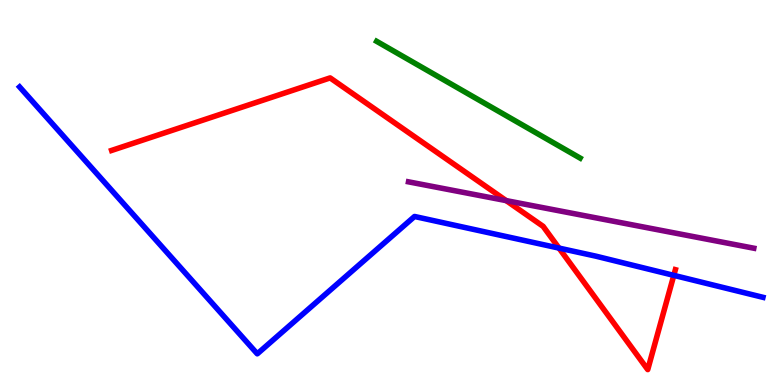[{'lines': ['blue', 'red'], 'intersections': [{'x': 7.21, 'y': 3.56}, {'x': 8.69, 'y': 2.85}]}, {'lines': ['green', 'red'], 'intersections': []}, {'lines': ['purple', 'red'], 'intersections': [{'x': 6.53, 'y': 4.79}]}, {'lines': ['blue', 'green'], 'intersections': []}, {'lines': ['blue', 'purple'], 'intersections': []}, {'lines': ['green', 'purple'], 'intersections': []}]